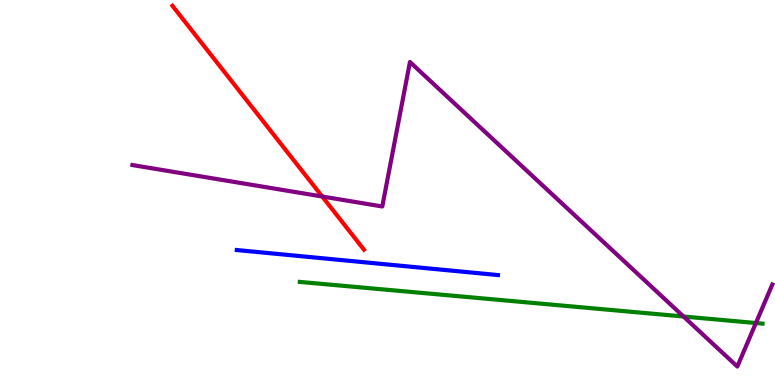[{'lines': ['blue', 'red'], 'intersections': []}, {'lines': ['green', 'red'], 'intersections': []}, {'lines': ['purple', 'red'], 'intersections': [{'x': 4.16, 'y': 4.9}]}, {'lines': ['blue', 'green'], 'intersections': []}, {'lines': ['blue', 'purple'], 'intersections': []}, {'lines': ['green', 'purple'], 'intersections': [{'x': 8.82, 'y': 1.78}, {'x': 9.75, 'y': 1.61}]}]